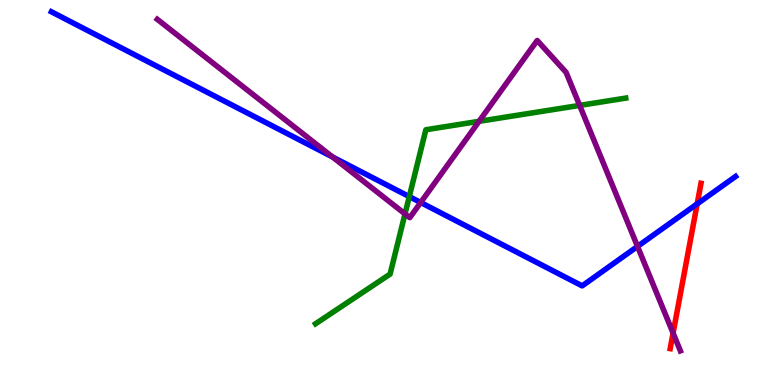[{'lines': ['blue', 'red'], 'intersections': [{'x': 9.0, 'y': 4.71}]}, {'lines': ['green', 'red'], 'intersections': []}, {'lines': ['purple', 'red'], 'intersections': [{'x': 8.69, 'y': 1.35}]}, {'lines': ['blue', 'green'], 'intersections': [{'x': 5.28, 'y': 4.89}]}, {'lines': ['blue', 'purple'], 'intersections': [{'x': 4.29, 'y': 5.92}, {'x': 5.43, 'y': 4.74}, {'x': 8.23, 'y': 3.6}]}, {'lines': ['green', 'purple'], 'intersections': [{'x': 5.23, 'y': 4.44}, {'x': 6.18, 'y': 6.85}, {'x': 7.48, 'y': 7.26}]}]